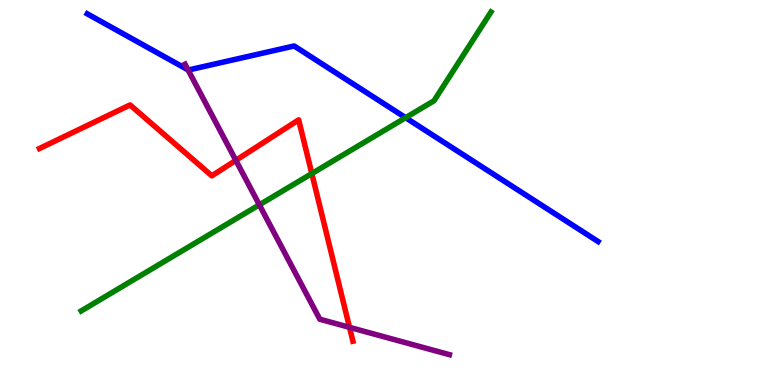[{'lines': ['blue', 'red'], 'intersections': []}, {'lines': ['green', 'red'], 'intersections': [{'x': 4.02, 'y': 5.49}]}, {'lines': ['purple', 'red'], 'intersections': [{'x': 3.04, 'y': 5.84}, {'x': 4.51, 'y': 1.5}]}, {'lines': ['blue', 'green'], 'intersections': [{'x': 5.23, 'y': 6.94}]}, {'lines': ['blue', 'purple'], 'intersections': [{'x': 2.43, 'y': 8.19}]}, {'lines': ['green', 'purple'], 'intersections': [{'x': 3.35, 'y': 4.68}]}]